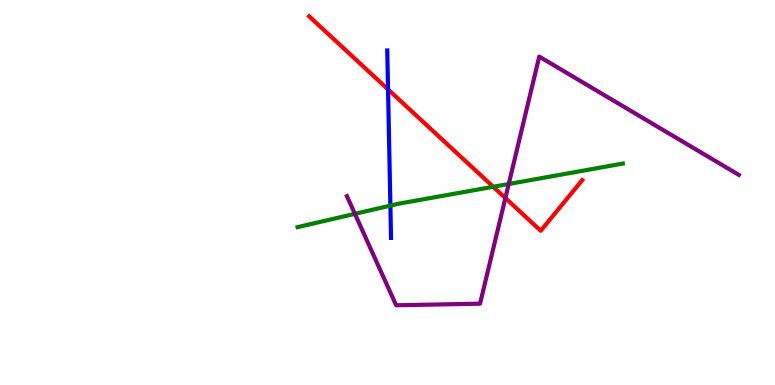[{'lines': ['blue', 'red'], 'intersections': [{'x': 5.01, 'y': 7.68}]}, {'lines': ['green', 'red'], 'intersections': [{'x': 6.36, 'y': 5.15}]}, {'lines': ['purple', 'red'], 'intersections': [{'x': 6.52, 'y': 4.86}]}, {'lines': ['blue', 'green'], 'intersections': [{'x': 5.04, 'y': 4.66}]}, {'lines': ['blue', 'purple'], 'intersections': []}, {'lines': ['green', 'purple'], 'intersections': [{'x': 4.58, 'y': 4.45}, {'x': 6.56, 'y': 5.22}]}]